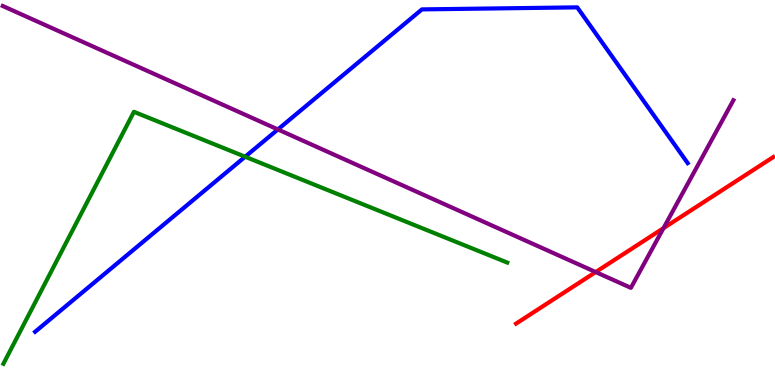[{'lines': ['blue', 'red'], 'intersections': []}, {'lines': ['green', 'red'], 'intersections': []}, {'lines': ['purple', 'red'], 'intersections': [{'x': 7.69, 'y': 2.93}, {'x': 8.56, 'y': 4.07}]}, {'lines': ['blue', 'green'], 'intersections': [{'x': 3.16, 'y': 5.93}]}, {'lines': ['blue', 'purple'], 'intersections': [{'x': 3.59, 'y': 6.64}]}, {'lines': ['green', 'purple'], 'intersections': []}]